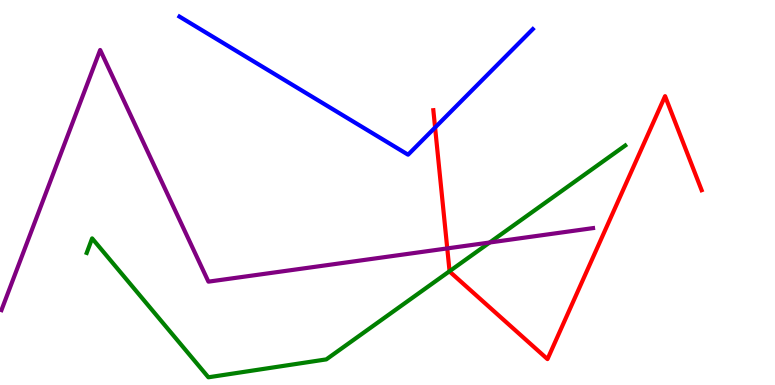[{'lines': ['blue', 'red'], 'intersections': [{'x': 5.61, 'y': 6.69}]}, {'lines': ['green', 'red'], 'intersections': [{'x': 5.8, 'y': 2.96}]}, {'lines': ['purple', 'red'], 'intersections': [{'x': 5.77, 'y': 3.55}]}, {'lines': ['blue', 'green'], 'intersections': []}, {'lines': ['blue', 'purple'], 'intersections': []}, {'lines': ['green', 'purple'], 'intersections': [{'x': 6.32, 'y': 3.7}]}]